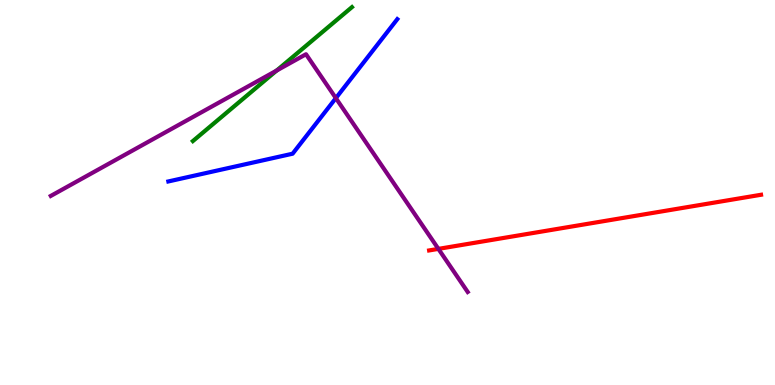[{'lines': ['blue', 'red'], 'intersections': []}, {'lines': ['green', 'red'], 'intersections': []}, {'lines': ['purple', 'red'], 'intersections': [{'x': 5.66, 'y': 3.54}]}, {'lines': ['blue', 'green'], 'intersections': []}, {'lines': ['blue', 'purple'], 'intersections': [{'x': 4.33, 'y': 7.45}]}, {'lines': ['green', 'purple'], 'intersections': [{'x': 3.57, 'y': 8.17}]}]